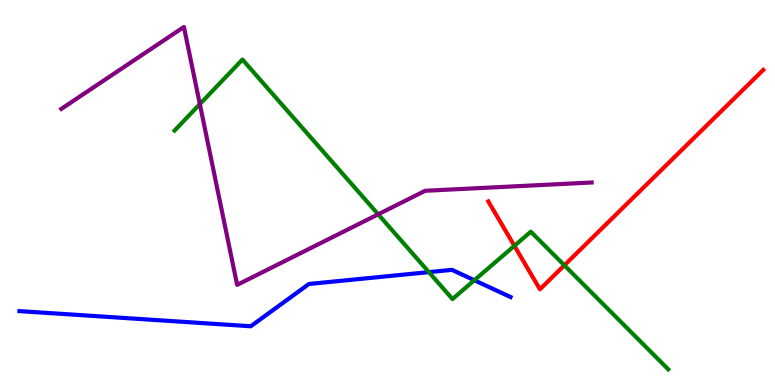[{'lines': ['blue', 'red'], 'intersections': []}, {'lines': ['green', 'red'], 'intersections': [{'x': 6.64, 'y': 3.61}, {'x': 7.28, 'y': 3.11}]}, {'lines': ['purple', 'red'], 'intersections': []}, {'lines': ['blue', 'green'], 'intersections': [{'x': 5.53, 'y': 2.93}, {'x': 6.12, 'y': 2.72}]}, {'lines': ['blue', 'purple'], 'intersections': []}, {'lines': ['green', 'purple'], 'intersections': [{'x': 2.58, 'y': 7.3}, {'x': 4.88, 'y': 4.43}]}]